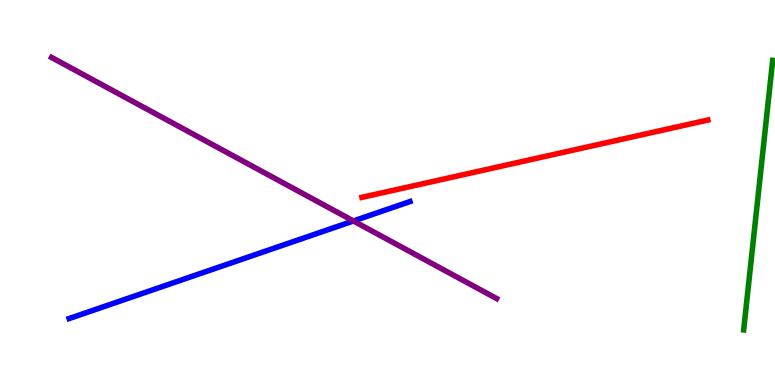[{'lines': ['blue', 'red'], 'intersections': []}, {'lines': ['green', 'red'], 'intersections': []}, {'lines': ['purple', 'red'], 'intersections': []}, {'lines': ['blue', 'green'], 'intersections': []}, {'lines': ['blue', 'purple'], 'intersections': [{'x': 4.56, 'y': 4.26}]}, {'lines': ['green', 'purple'], 'intersections': []}]